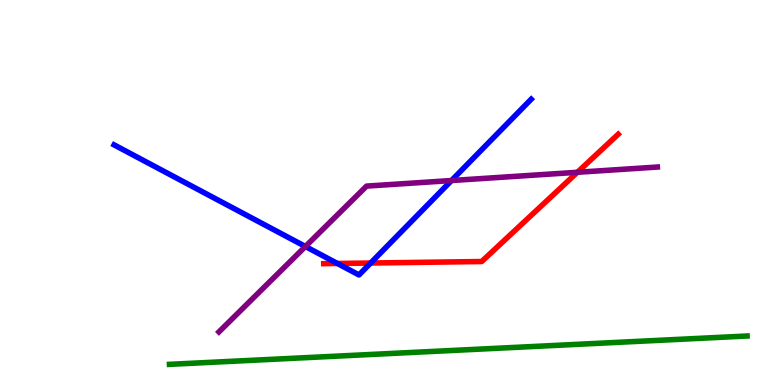[{'lines': ['blue', 'red'], 'intersections': [{'x': 4.35, 'y': 3.16}, {'x': 4.78, 'y': 3.17}]}, {'lines': ['green', 'red'], 'intersections': []}, {'lines': ['purple', 'red'], 'intersections': [{'x': 7.45, 'y': 5.53}]}, {'lines': ['blue', 'green'], 'intersections': []}, {'lines': ['blue', 'purple'], 'intersections': [{'x': 3.94, 'y': 3.6}, {'x': 5.83, 'y': 5.31}]}, {'lines': ['green', 'purple'], 'intersections': []}]